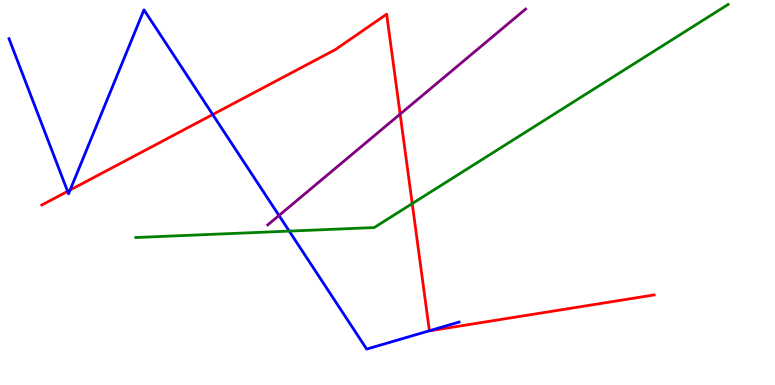[{'lines': ['blue', 'red'], 'intersections': [{'x': 0.873, 'y': 5.03}, {'x': 0.905, 'y': 5.06}, {'x': 2.74, 'y': 7.03}, {'x': 5.54, 'y': 1.41}]}, {'lines': ['green', 'red'], 'intersections': [{'x': 5.32, 'y': 4.71}]}, {'lines': ['purple', 'red'], 'intersections': [{'x': 5.16, 'y': 7.04}]}, {'lines': ['blue', 'green'], 'intersections': [{'x': 3.73, 'y': 4.0}]}, {'lines': ['blue', 'purple'], 'intersections': [{'x': 3.6, 'y': 4.4}]}, {'lines': ['green', 'purple'], 'intersections': []}]